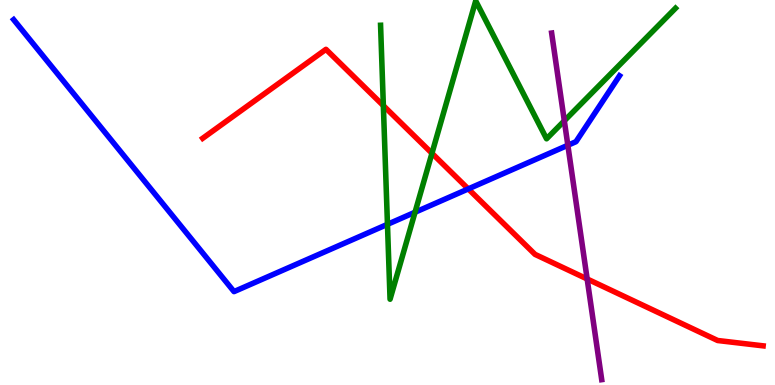[{'lines': ['blue', 'red'], 'intersections': [{'x': 6.04, 'y': 5.09}]}, {'lines': ['green', 'red'], 'intersections': [{'x': 4.95, 'y': 7.26}, {'x': 5.57, 'y': 6.02}]}, {'lines': ['purple', 'red'], 'intersections': [{'x': 7.58, 'y': 2.75}]}, {'lines': ['blue', 'green'], 'intersections': [{'x': 5.0, 'y': 4.17}, {'x': 5.36, 'y': 4.49}]}, {'lines': ['blue', 'purple'], 'intersections': [{'x': 7.33, 'y': 6.23}]}, {'lines': ['green', 'purple'], 'intersections': [{'x': 7.28, 'y': 6.86}]}]